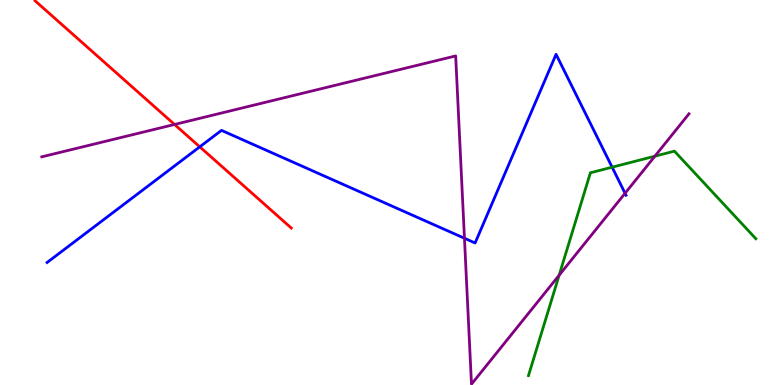[{'lines': ['blue', 'red'], 'intersections': [{'x': 2.58, 'y': 6.19}]}, {'lines': ['green', 'red'], 'intersections': []}, {'lines': ['purple', 'red'], 'intersections': [{'x': 2.25, 'y': 6.77}]}, {'lines': ['blue', 'green'], 'intersections': [{'x': 7.9, 'y': 5.66}]}, {'lines': ['blue', 'purple'], 'intersections': [{'x': 5.99, 'y': 3.81}, {'x': 8.07, 'y': 4.98}]}, {'lines': ['green', 'purple'], 'intersections': [{'x': 7.21, 'y': 2.85}, {'x': 8.45, 'y': 5.94}]}]